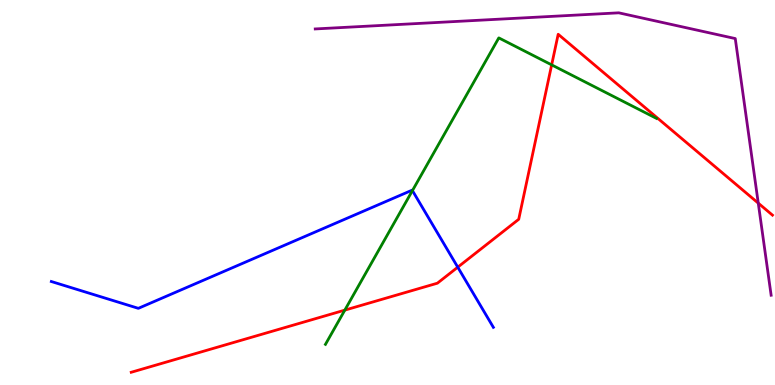[{'lines': ['blue', 'red'], 'intersections': [{'x': 5.91, 'y': 3.06}]}, {'lines': ['green', 'red'], 'intersections': [{'x': 4.45, 'y': 1.94}, {'x': 7.12, 'y': 8.31}]}, {'lines': ['purple', 'red'], 'intersections': [{'x': 9.78, 'y': 4.72}]}, {'lines': ['blue', 'green'], 'intersections': [{'x': 5.32, 'y': 5.05}]}, {'lines': ['blue', 'purple'], 'intersections': []}, {'lines': ['green', 'purple'], 'intersections': []}]